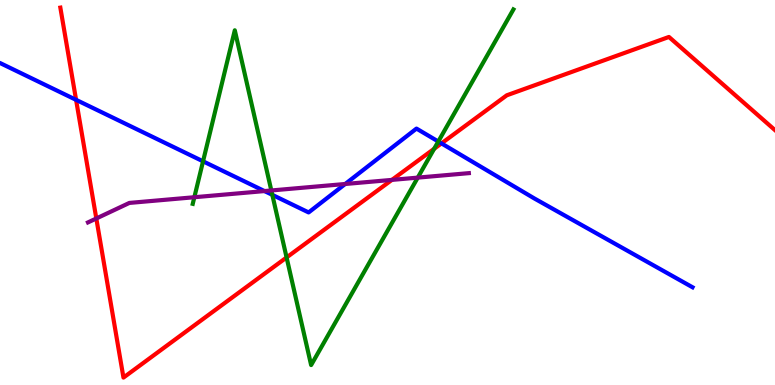[{'lines': ['blue', 'red'], 'intersections': [{'x': 0.982, 'y': 7.41}, {'x': 5.7, 'y': 6.28}]}, {'lines': ['green', 'red'], 'intersections': [{'x': 3.7, 'y': 3.31}, {'x': 5.6, 'y': 6.14}]}, {'lines': ['purple', 'red'], 'intersections': [{'x': 1.24, 'y': 4.33}, {'x': 5.06, 'y': 5.33}]}, {'lines': ['blue', 'green'], 'intersections': [{'x': 2.62, 'y': 5.81}, {'x': 3.51, 'y': 4.94}, {'x': 5.66, 'y': 6.32}]}, {'lines': ['blue', 'purple'], 'intersections': [{'x': 3.41, 'y': 5.04}, {'x': 4.45, 'y': 5.22}]}, {'lines': ['green', 'purple'], 'intersections': [{'x': 2.51, 'y': 4.88}, {'x': 3.5, 'y': 5.05}, {'x': 5.39, 'y': 5.39}]}]